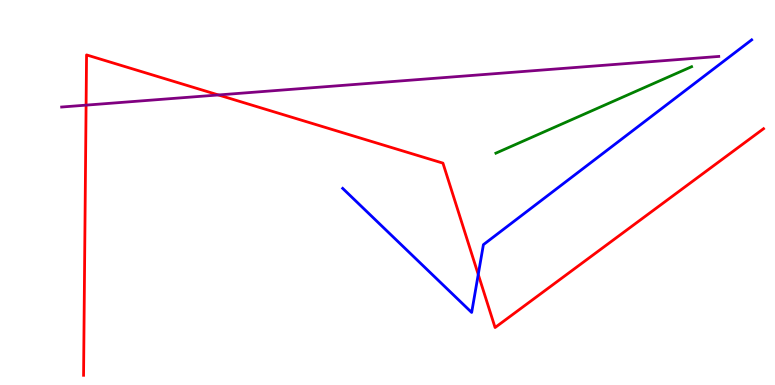[{'lines': ['blue', 'red'], 'intersections': [{'x': 6.17, 'y': 2.87}]}, {'lines': ['green', 'red'], 'intersections': []}, {'lines': ['purple', 'red'], 'intersections': [{'x': 1.11, 'y': 7.27}, {'x': 2.82, 'y': 7.53}]}, {'lines': ['blue', 'green'], 'intersections': []}, {'lines': ['blue', 'purple'], 'intersections': []}, {'lines': ['green', 'purple'], 'intersections': []}]